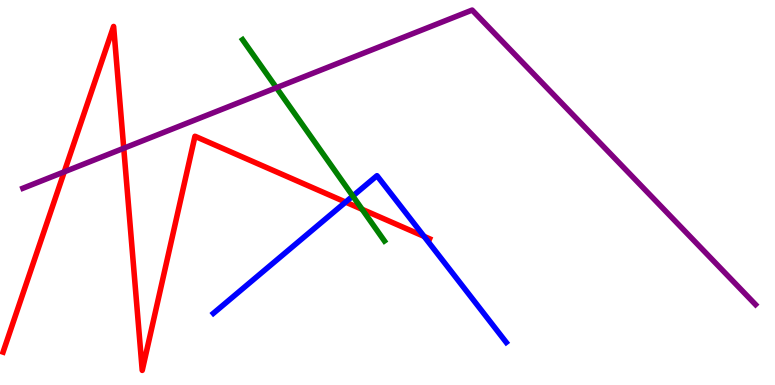[{'lines': ['blue', 'red'], 'intersections': [{'x': 4.46, 'y': 4.75}, {'x': 5.47, 'y': 3.86}]}, {'lines': ['green', 'red'], 'intersections': [{'x': 4.67, 'y': 4.56}]}, {'lines': ['purple', 'red'], 'intersections': [{'x': 0.829, 'y': 5.54}, {'x': 1.6, 'y': 6.15}]}, {'lines': ['blue', 'green'], 'intersections': [{'x': 4.55, 'y': 4.91}]}, {'lines': ['blue', 'purple'], 'intersections': []}, {'lines': ['green', 'purple'], 'intersections': [{'x': 3.57, 'y': 7.72}]}]